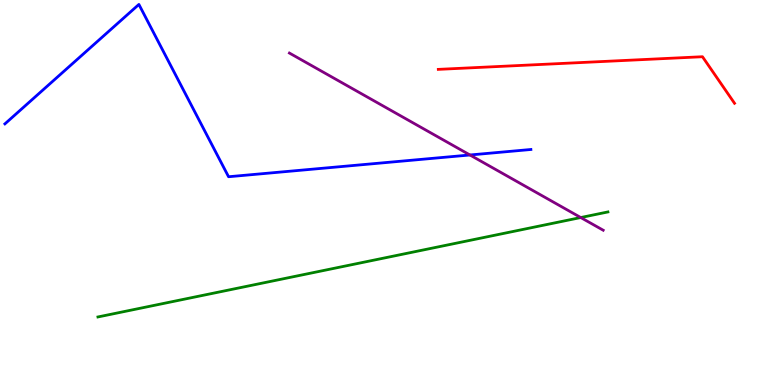[{'lines': ['blue', 'red'], 'intersections': []}, {'lines': ['green', 'red'], 'intersections': []}, {'lines': ['purple', 'red'], 'intersections': []}, {'lines': ['blue', 'green'], 'intersections': []}, {'lines': ['blue', 'purple'], 'intersections': [{'x': 6.06, 'y': 5.97}]}, {'lines': ['green', 'purple'], 'intersections': [{'x': 7.49, 'y': 4.35}]}]